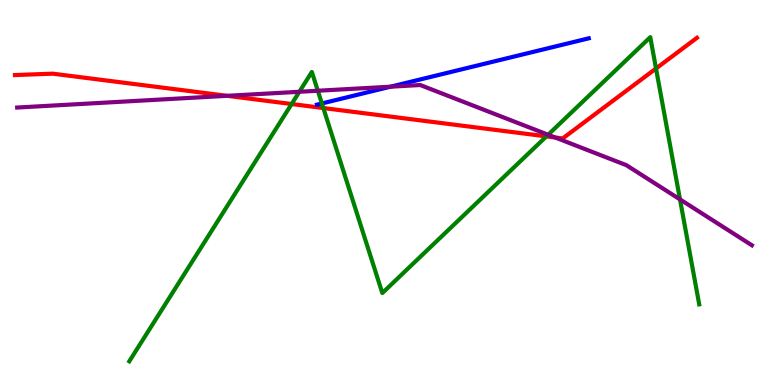[{'lines': ['blue', 'red'], 'intersections': []}, {'lines': ['green', 'red'], 'intersections': [{'x': 3.76, 'y': 7.3}, {'x': 4.17, 'y': 7.19}, {'x': 7.05, 'y': 6.46}, {'x': 8.46, 'y': 8.22}]}, {'lines': ['purple', 'red'], 'intersections': [{'x': 2.93, 'y': 7.51}, {'x': 7.16, 'y': 6.43}]}, {'lines': ['blue', 'green'], 'intersections': [{'x': 4.15, 'y': 7.31}]}, {'lines': ['blue', 'purple'], 'intersections': [{'x': 5.04, 'y': 7.75}]}, {'lines': ['green', 'purple'], 'intersections': [{'x': 3.86, 'y': 7.62}, {'x': 4.1, 'y': 7.64}, {'x': 7.07, 'y': 6.5}, {'x': 8.77, 'y': 4.82}]}]